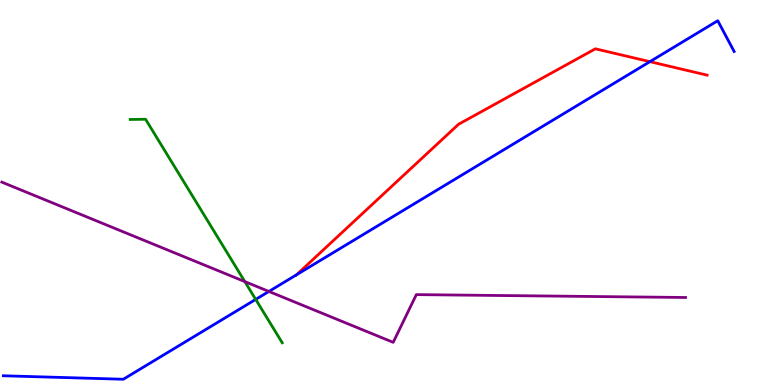[{'lines': ['blue', 'red'], 'intersections': [{'x': 3.83, 'y': 2.86}, {'x': 8.39, 'y': 8.4}]}, {'lines': ['green', 'red'], 'intersections': []}, {'lines': ['purple', 'red'], 'intersections': []}, {'lines': ['blue', 'green'], 'intersections': [{'x': 3.3, 'y': 2.22}]}, {'lines': ['blue', 'purple'], 'intersections': [{'x': 3.47, 'y': 2.43}]}, {'lines': ['green', 'purple'], 'intersections': [{'x': 3.16, 'y': 2.69}]}]